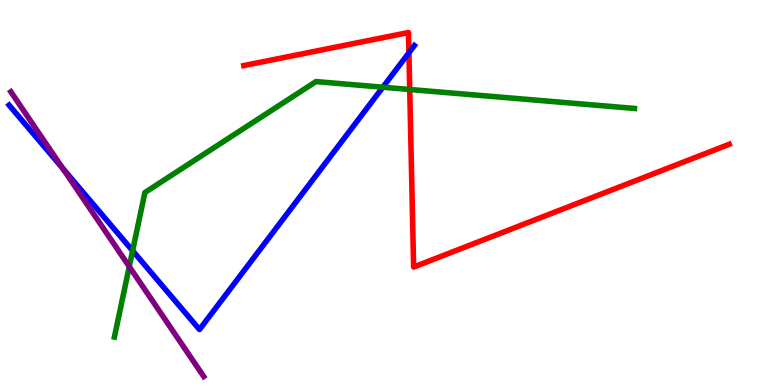[{'lines': ['blue', 'red'], 'intersections': [{'x': 5.28, 'y': 8.63}]}, {'lines': ['green', 'red'], 'intersections': [{'x': 5.29, 'y': 7.68}]}, {'lines': ['purple', 'red'], 'intersections': []}, {'lines': ['blue', 'green'], 'intersections': [{'x': 1.71, 'y': 3.49}, {'x': 4.94, 'y': 7.73}]}, {'lines': ['blue', 'purple'], 'intersections': [{'x': 0.809, 'y': 5.63}]}, {'lines': ['green', 'purple'], 'intersections': [{'x': 1.67, 'y': 3.08}]}]